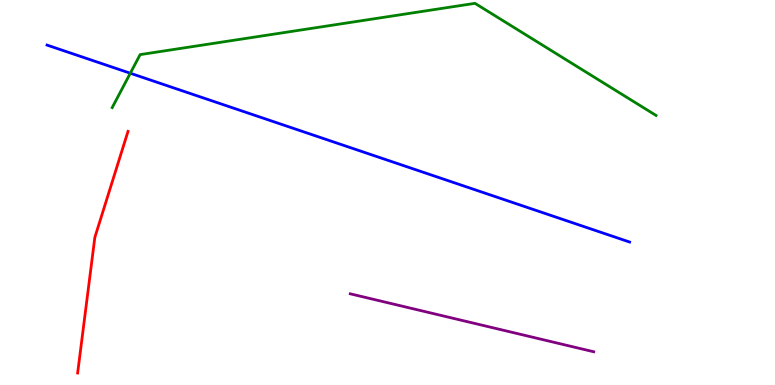[{'lines': ['blue', 'red'], 'intersections': []}, {'lines': ['green', 'red'], 'intersections': []}, {'lines': ['purple', 'red'], 'intersections': []}, {'lines': ['blue', 'green'], 'intersections': [{'x': 1.68, 'y': 8.1}]}, {'lines': ['blue', 'purple'], 'intersections': []}, {'lines': ['green', 'purple'], 'intersections': []}]